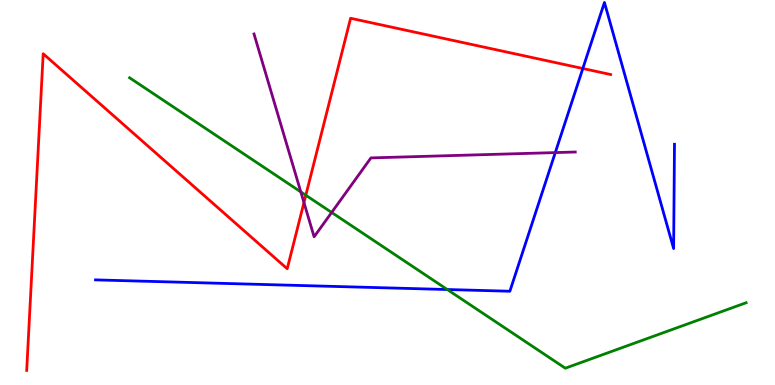[{'lines': ['blue', 'red'], 'intersections': [{'x': 7.52, 'y': 8.22}]}, {'lines': ['green', 'red'], 'intersections': [{'x': 3.95, 'y': 4.93}]}, {'lines': ['purple', 'red'], 'intersections': [{'x': 3.92, 'y': 4.74}]}, {'lines': ['blue', 'green'], 'intersections': [{'x': 5.77, 'y': 2.48}]}, {'lines': ['blue', 'purple'], 'intersections': [{'x': 7.16, 'y': 6.04}]}, {'lines': ['green', 'purple'], 'intersections': [{'x': 3.88, 'y': 5.02}, {'x': 4.28, 'y': 4.48}]}]